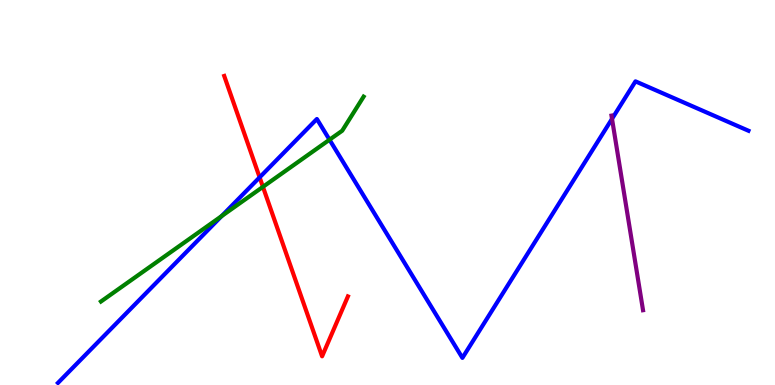[{'lines': ['blue', 'red'], 'intersections': [{'x': 3.35, 'y': 5.39}]}, {'lines': ['green', 'red'], 'intersections': [{'x': 3.39, 'y': 5.15}]}, {'lines': ['purple', 'red'], 'intersections': []}, {'lines': ['blue', 'green'], 'intersections': [{'x': 2.86, 'y': 4.39}, {'x': 4.25, 'y': 6.37}]}, {'lines': ['blue', 'purple'], 'intersections': [{'x': 7.9, 'y': 6.91}]}, {'lines': ['green', 'purple'], 'intersections': []}]